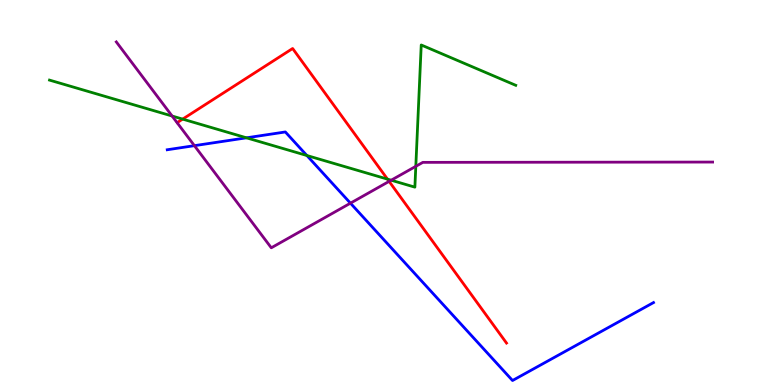[{'lines': ['blue', 'red'], 'intersections': []}, {'lines': ['green', 'red'], 'intersections': [{'x': 2.36, 'y': 6.91}, {'x': 5.0, 'y': 5.35}]}, {'lines': ['purple', 'red'], 'intersections': [{'x': 5.02, 'y': 5.29}]}, {'lines': ['blue', 'green'], 'intersections': [{'x': 3.18, 'y': 6.42}, {'x': 3.96, 'y': 5.96}]}, {'lines': ['blue', 'purple'], 'intersections': [{'x': 2.51, 'y': 6.22}, {'x': 4.52, 'y': 4.72}]}, {'lines': ['green', 'purple'], 'intersections': [{'x': 2.22, 'y': 6.99}, {'x': 5.05, 'y': 5.32}, {'x': 5.37, 'y': 5.68}]}]